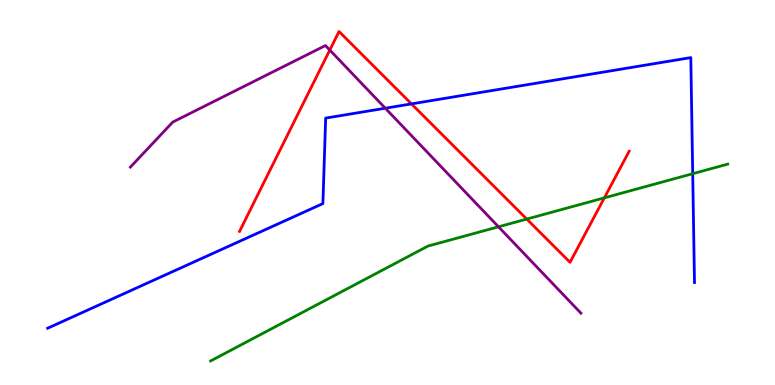[{'lines': ['blue', 'red'], 'intersections': [{'x': 5.31, 'y': 7.3}]}, {'lines': ['green', 'red'], 'intersections': [{'x': 6.8, 'y': 4.31}, {'x': 7.8, 'y': 4.86}]}, {'lines': ['purple', 'red'], 'intersections': [{'x': 4.26, 'y': 8.7}]}, {'lines': ['blue', 'green'], 'intersections': [{'x': 8.94, 'y': 5.49}]}, {'lines': ['blue', 'purple'], 'intersections': [{'x': 4.97, 'y': 7.19}]}, {'lines': ['green', 'purple'], 'intersections': [{'x': 6.43, 'y': 4.11}]}]